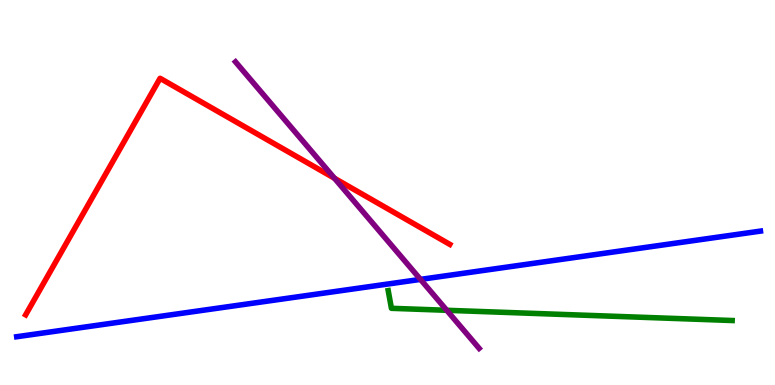[{'lines': ['blue', 'red'], 'intersections': []}, {'lines': ['green', 'red'], 'intersections': []}, {'lines': ['purple', 'red'], 'intersections': [{'x': 4.32, 'y': 5.37}]}, {'lines': ['blue', 'green'], 'intersections': []}, {'lines': ['blue', 'purple'], 'intersections': [{'x': 5.43, 'y': 2.74}]}, {'lines': ['green', 'purple'], 'intersections': [{'x': 5.76, 'y': 1.94}]}]